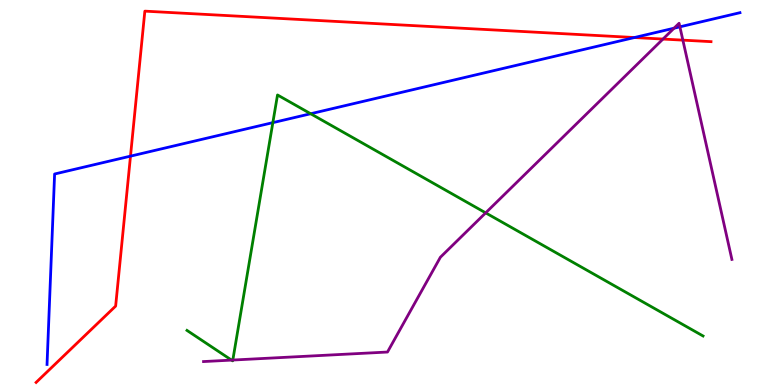[{'lines': ['blue', 'red'], 'intersections': [{'x': 1.68, 'y': 5.94}, {'x': 8.19, 'y': 9.03}]}, {'lines': ['green', 'red'], 'intersections': []}, {'lines': ['purple', 'red'], 'intersections': [{'x': 8.55, 'y': 8.99}, {'x': 8.81, 'y': 8.96}]}, {'lines': ['blue', 'green'], 'intersections': [{'x': 3.52, 'y': 6.81}, {'x': 4.01, 'y': 7.05}]}, {'lines': ['blue', 'purple'], 'intersections': [{'x': 8.7, 'y': 9.27}, {'x': 8.77, 'y': 9.3}]}, {'lines': ['green', 'purple'], 'intersections': [{'x': 2.99, 'y': 0.646}, {'x': 3.0, 'y': 0.648}, {'x': 6.27, 'y': 4.47}]}]